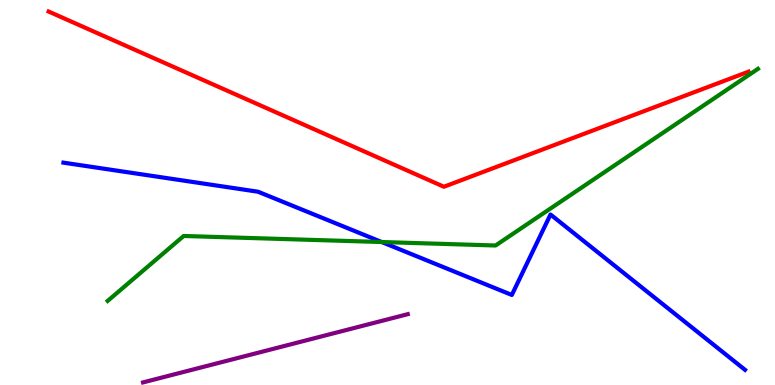[{'lines': ['blue', 'red'], 'intersections': []}, {'lines': ['green', 'red'], 'intersections': []}, {'lines': ['purple', 'red'], 'intersections': []}, {'lines': ['blue', 'green'], 'intersections': [{'x': 4.93, 'y': 3.71}]}, {'lines': ['blue', 'purple'], 'intersections': []}, {'lines': ['green', 'purple'], 'intersections': []}]